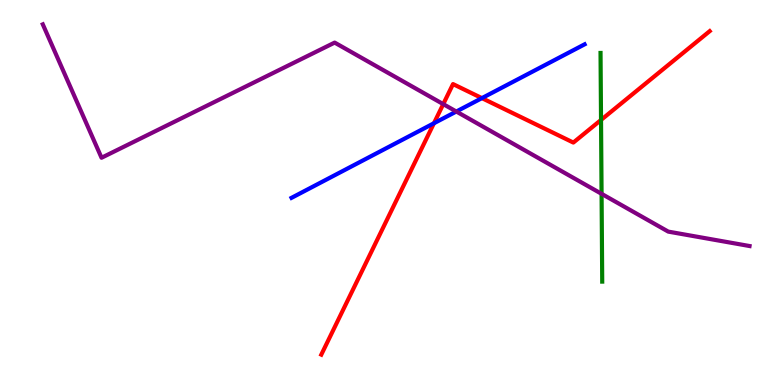[{'lines': ['blue', 'red'], 'intersections': [{'x': 5.6, 'y': 6.8}, {'x': 6.22, 'y': 7.45}]}, {'lines': ['green', 'red'], 'intersections': [{'x': 7.76, 'y': 6.88}]}, {'lines': ['purple', 'red'], 'intersections': [{'x': 5.72, 'y': 7.3}]}, {'lines': ['blue', 'green'], 'intersections': []}, {'lines': ['blue', 'purple'], 'intersections': [{'x': 5.89, 'y': 7.1}]}, {'lines': ['green', 'purple'], 'intersections': [{'x': 7.76, 'y': 4.97}]}]